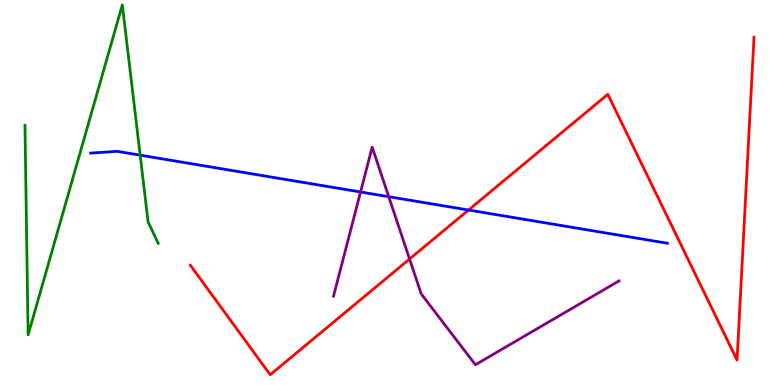[{'lines': ['blue', 'red'], 'intersections': [{'x': 6.05, 'y': 4.54}]}, {'lines': ['green', 'red'], 'intersections': []}, {'lines': ['purple', 'red'], 'intersections': [{'x': 5.28, 'y': 3.27}]}, {'lines': ['blue', 'green'], 'intersections': [{'x': 1.81, 'y': 5.97}]}, {'lines': ['blue', 'purple'], 'intersections': [{'x': 4.65, 'y': 5.01}, {'x': 5.02, 'y': 4.89}]}, {'lines': ['green', 'purple'], 'intersections': []}]